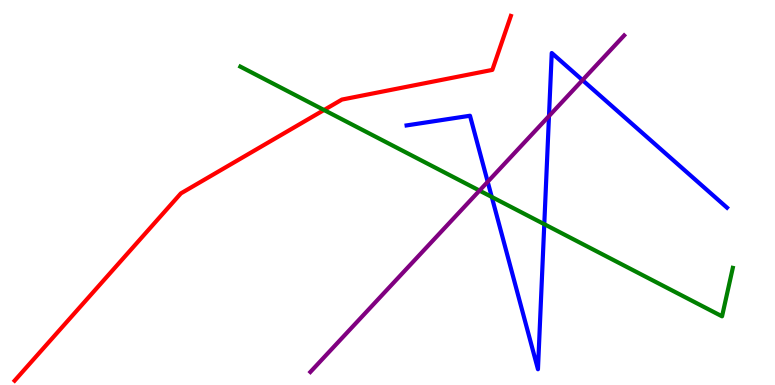[{'lines': ['blue', 'red'], 'intersections': []}, {'lines': ['green', 'red'], 'intersections': [{'x': 4.18, 'y': 7.14}]}, {'lines': ['purple', 'red'], 'intersections': []}, {'lines': ['blue', 'green'], 'intersections': [{'x': 6.35, 'y': 4.88}, {'x': 7.02, 'y': 4.18}]}, {'lines': ['blue', 'purple'], 'intersections': [{'x': 6.29, 'y': 5.28}, {'x': 7.08, 'y': 6.99}, {'x': 7.52, 'y': 7.92}]}, {'lines': ['green', 'purple'], 'intersections': [{'x': 6.19, 'y': 5.05}]}]